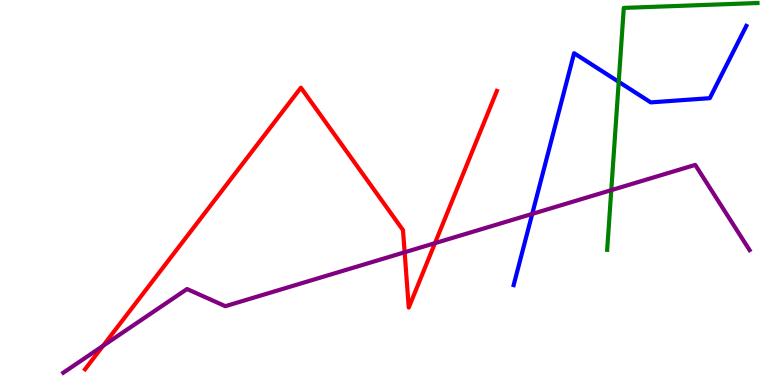[{'lines': ['blue', 'red'], 'intersections': []}, {'lines': ['green', 'red'], 'intersections': []}, {'lines': ['purple', 'red'], 'intersections': [{'x': 1.33, 'y': 1.02}, {'x': 5.22, 'y': 3.45}, {'x': 5.61, 'y': 3.68}]}, {'lines': ['blue', 'green'], 'intersections': [{'x': 7.98, 'y': 7.87}]}, {'lines': ['blue', 'purple'], 'intersections': [{'x': 6.87, 'y': 4.44}]}, {'lines': ['green', 'purple'], 'intersections': [{'x': 7.89, 'y': 5.06}]}]